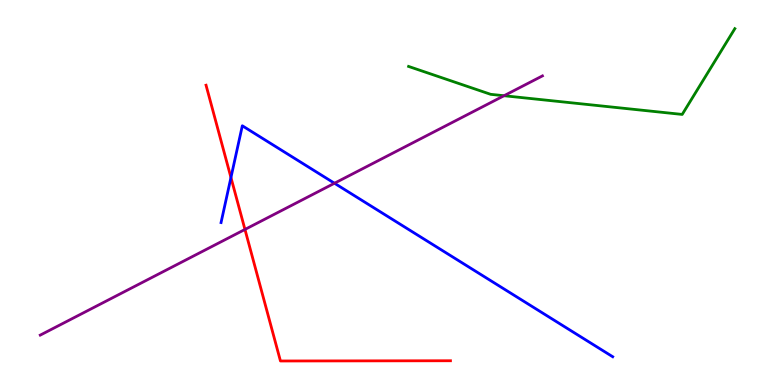[{'lines': ['blue', 'red'], 'intersections': [{'x': 2.98, 'y': 5.39}]}, {'lines': ['green', 'red'], 'intersections': []}, {'lines': ['purple', 'red'], 'intersections': [{'x': 3.16, 'y': 4.04}]}, {'lines': ['blue', 'green'], 'intersections': []}, {'lines': ['blue', 'purple'], 'intersections': [{'x': 4.32, 'y': 5.24}]}, {'lines': ['green', 'purple'], 'intersections': [{'x': 6.5, 'y': 7.51}]}]